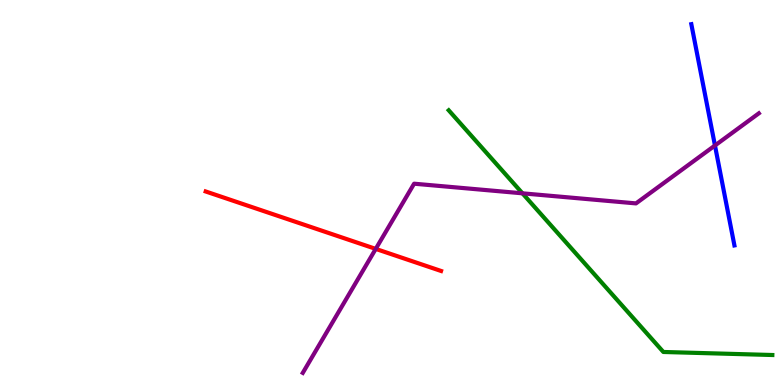[{'lines': ['blue', 'red'], 'intersections': []}, {'lines': ['green', 'red'], 'intersections': []}, {'lines': ['purple', 'red'], 'intersections': [{'x': 4.85, 'y': 3.54}]}, {'lines': ['blue', 'green'], 'intersections': []}, {'lines': ['blue', 'purple'], 'intersections': [{'x': 9.23, 'y': 6.22}]}, {'lines': ['green', 'purple'], 'intersections': [{'x': 6.74, 'y': 4.98}]}]